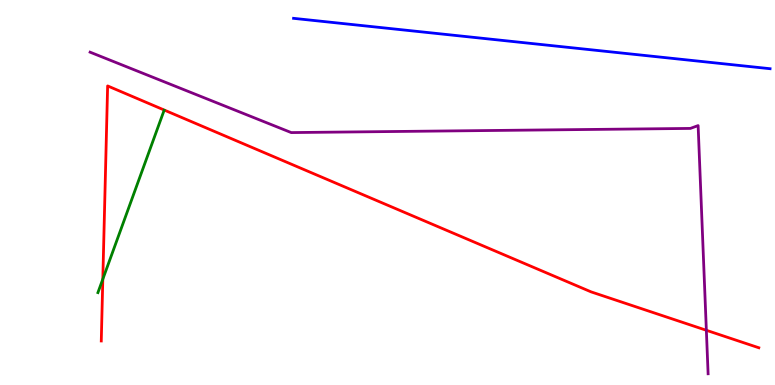[{'lines': ['blue', 'red'], 'intersections': []}, {'lines': ['green', 'red'], 'intersections': [{'x': 1.33, 'y': 2.75}]}, {'lines': ['purple', 'red'], 'intersections': [{'x': 9.11, 'y': 1.42}]}, {'lines': ['blue', 'green'], 'intersections': []}, {'lines': ['blue', 'purple'], 'intersections': []}, {'lines': ['green', 'purple'], 'intersections': []}]